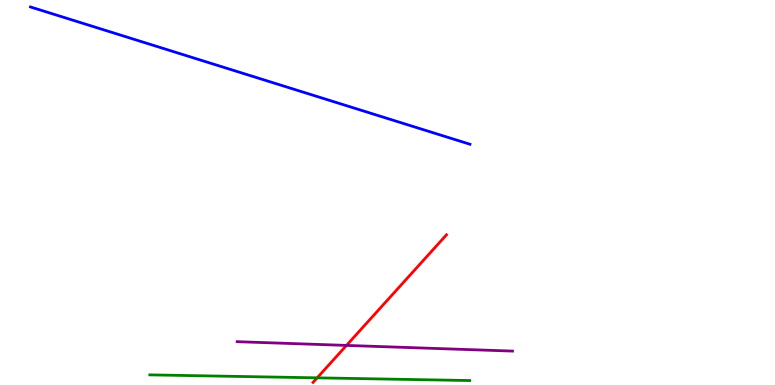[{'lines': ['blue', 'red'], 'intersections': []}, {'lines': ['green', 'red'], 'intersections': [{'x': 4.09, 'y': 0.186}]}, {'lines': ['purple', 'red'], 'intersections': [{'x': 4.47, 'y': 1.03}]}, {'lines': ['blue', 'green'], 'intersections': []}, {'lines': ['blue', 'purple'], 'intersections': []}, {'lines': ['green', 'purple'], 'intersections': []}]